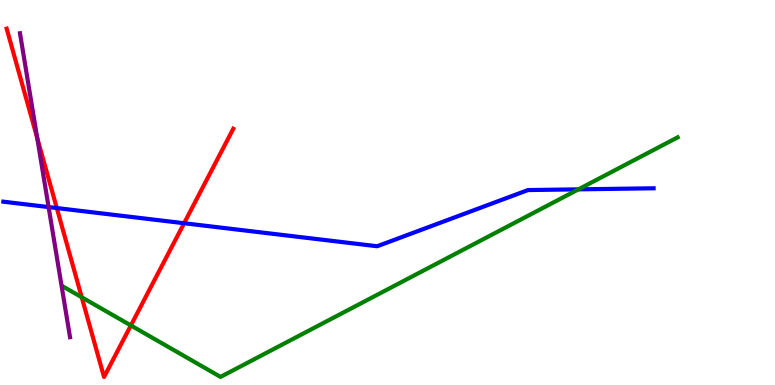[{'lines': ['blue', 'red'], 'intersections': [{'x': 0.733, 'y': 4.6}, {'x': 2.38, 'y': 4.2}]}, {'lines': ['green', 'red'], 'intersections': [{'x': 1.05, 'y': 2.28}, {'x': 1.69, 'y': 1.55}]}, {'lines': ['purple', 'red'], 'intersections': [{'x': 0.48, 'y': 6.42}]}, {'lines': ['blue', 'green'], 'intersections': [{'x': 7.46, 'y': 5.08}]}, {'lines': ['blue', 'purple'], 'intersections': [{'x': 0.627, 'y': 4.62}]}, {'lines': ['green', 'purple'], 'intersections': []}]